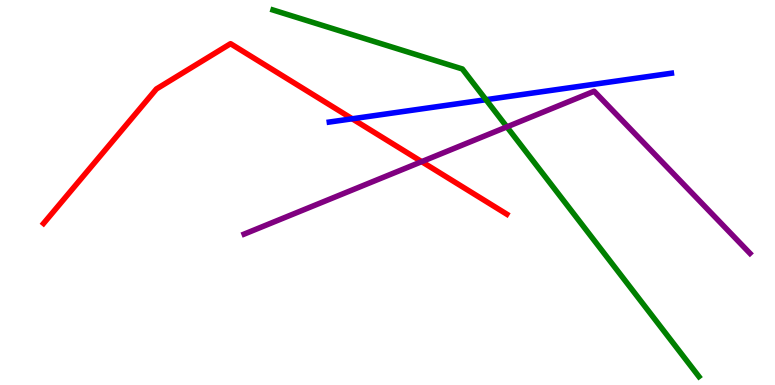[{'lines': ['blue', 'red'], 'intersections': [{'x': 4.54, 'y': 6.91}]}, {'lines': ['green', 'red'], 'intersections': []}, {'lines': ['purple', 'red'], 'intersections': [{'x': 5.44, 'y': 5.8}]}, {'lines': ['blue', 'green'], 'intersections': [{'x': 6.27, 'y': 7.41}]}, {'lines': ['blue', 'purple'], 'intersections': []}, {'lines': ['green', 'purple'], 'intersections': [{'x': 6.54, 'y': 6.7}]}]